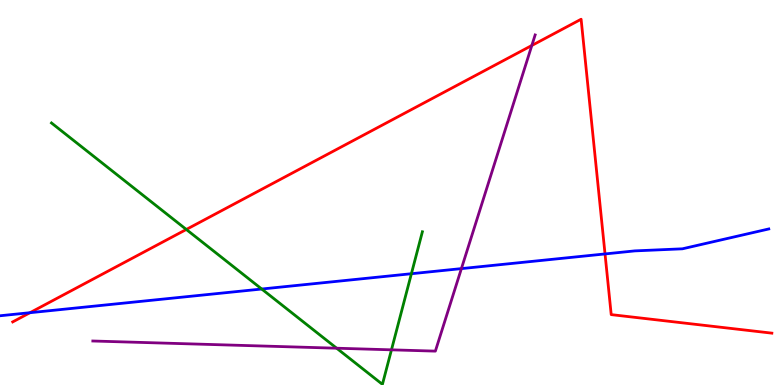[{'lines': ['blue', 'red'], 'intersections': [{'x': 0.387, 'y': 1.88}, {'x': 7.81, 'y': 3.4}]}, {'lines': ['green', 'red'], 'intersections': [{'x': 2.4, 'y': 4.04}]}, {'lines': ['purple', 'red'], 'intersections': [{'x': 6.86, 'y': 8.82}]}, {'lines': ['blue', 'green'], 'intersections': [{'x': 3.38, 'y': 2.49}, {'x': 5.31, 'y': 2.89}]}, {'lines': ['blue', 'purple'], 'intersections': [{'x': 5.95, 'y': 3.02}]}, {'lines': ['green', 'purple'], 'intersections': [{'x': 4.34, 'y': 0.956}, {'x': 5.05, 'y': 0.913}]}]